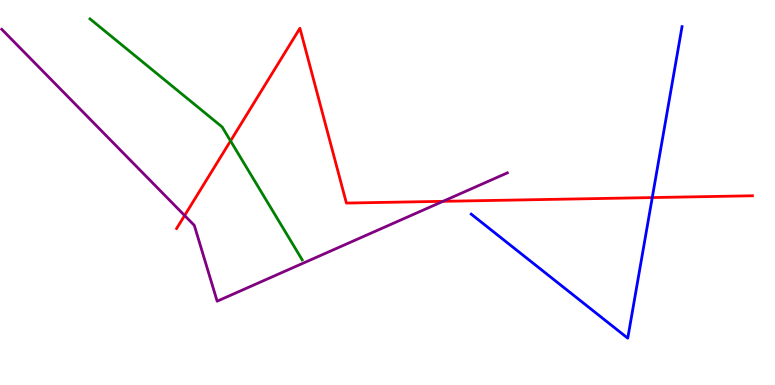[{'lines': ['blue', 'red'], 'intersections': [{'x': 8.42, 'y': 4.87}]}, {'lines': ['green', 'red'], 'intersections': [{'x': 2.97, 'y': 6.34}]}, {'lines': ['purple', 'red'], 'intersections': [{'x': 2.38, 'y': 4.4}, {'x': 5.72, 'y': 4.77}]}, {'lines': ['blue', 'green'], 'intersections': []}, {'lines': ['blue', 'purple'], 'intersections': []}, {'lines': ['green', 'purple'], 'intersections': []}]